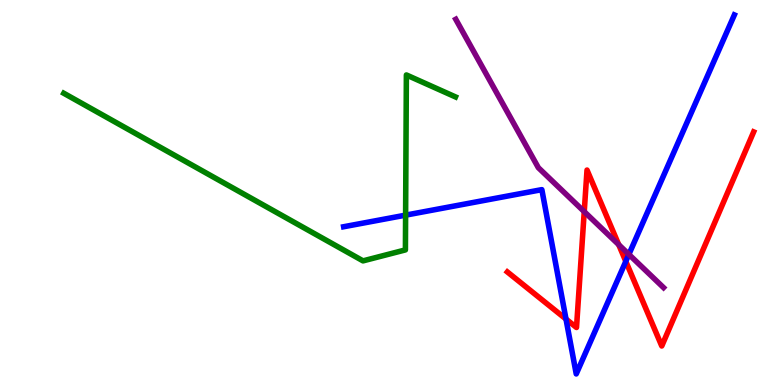[{'lines': ['blue', 'red'], 'intersections': [{'x': 7.3, 'y': 1.71}, {'x': 8.07, 'y': 3.21}]}, {'lines': ['green', 'red'], 'intersections': []}, {'lines': ['purple', 'red'], 'intersections': [{'x': 7.54, 'y': 4.5}, {'x': 7.98, 'y': 3.64}]}, {'lines': ['blue', 'green'], 'intersections': [{'x': 5.23, 'y': 4.41}]}, {'lines': ['blue', 'purple'], 'intersections': [{'x': 8.11, 'y': 3.39}]}, {'lines': ['green', 'purple'], 'intersections': []}]